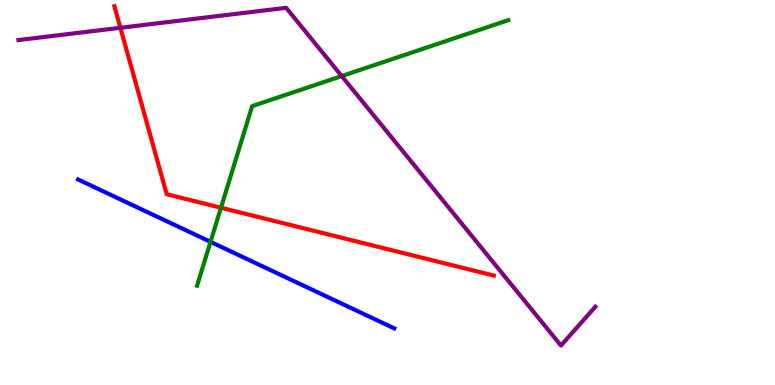[{'lines': ['blue', 'red'], 'intersections': []}, {'lines': ['green', 'red'], 'intersections': [{'x': 2.85, 'y': 4.6}]}, {'lines': ['purple', 'red'], 'intersections': [{'x': 1.55, 'y': 9.28}]}, {'lines': ['blue', 'green'], 'intersections': [{'x': 2.72, 'y': 3.72}]}, {'lines': ['blue', 'purple'], 'intersections': []}, {'lines': ['green', 'purple'], 'intersections': [{'x': 4.41, 'y': 8.02}]}]